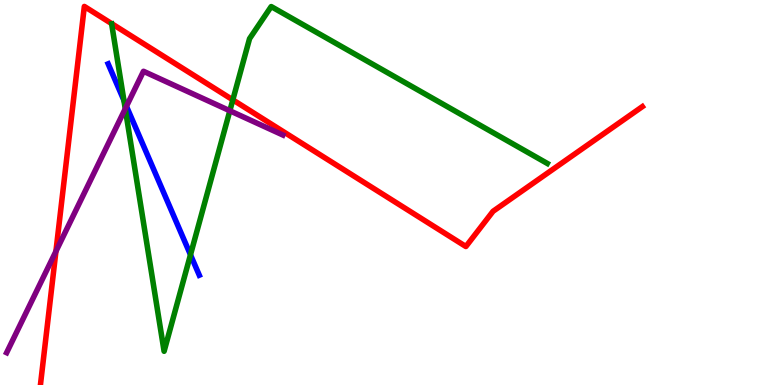[{'lines': ['blue', 'red'], 'intersections': []}, {'lines': ['green', 'red'], 'intersections': [{'x': 3.0, 'y': 7.41}]}, {'lines': ['purple', 'red'], 'intersections': [{'x': 0.722, 'y': 3.47}]}, {'lines': ['blue', 'green'], 'intersections': [{'x': 1.6, 'y': 7.39}, {'x': 2.46, 'y': 3.38}]}, {'lines': ['blue', 'purple'], 'intersections': [{'x': 1.63, 'y': 7.24}]}, {'lines': ['green', 'purple'], 'intersections': [{'x': 1.62, 'y': 7.17}, {'x': 2.97, 'y': 7.12}]}]